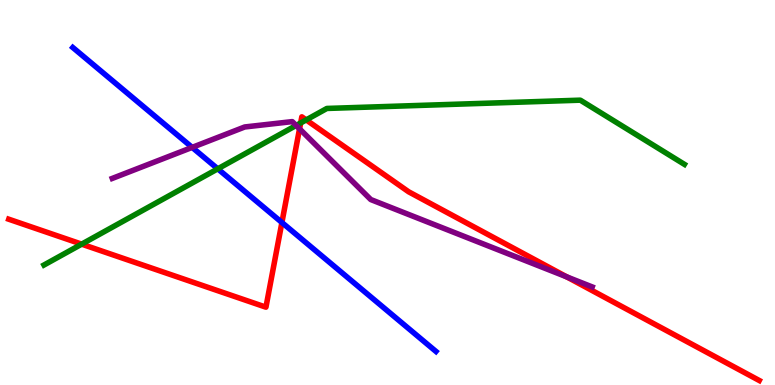[{'lines': ['blue', 'red'], 'intersections': [{'x': 3.64, 'y': 4.22}]}, {'lines': ['green', 'red'], 'intersections': [{'x': 1.05, 'y': 3.66}, {'x': 3.88, 'y': 6.81}, {'x': 3.95, 'y': 6.89}]}, {'lines': ['purple', 'red'], 'intersections': [{'x': 3.87, 'y': 6.65}, {'x': 7.31, 'y': 2.81}]}, {'lines': ['blue', 'green'], 'intersections': [{'x': 2.81, 'y': 5.61}]}, {'lines': ['blue', 'purple'], 'intersections': [{'x': 2.48, 'y': 6.17}]}, {'lines': ['green', 'purple'], 'intersections': [{'x': 3.82, 'y': 6.74}]}]